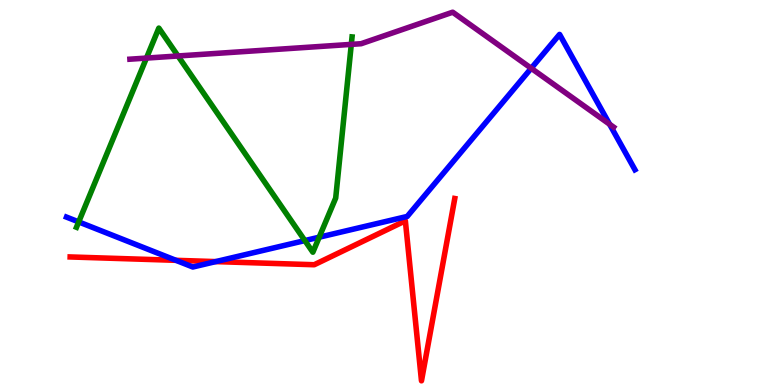[{'lines': ['blue', 'red'], 'intersections': [{'x': 2.27, 'y': 3.24}, {'x': 2.78, 'y': 3.21}]}, {'lines': ['green', 'red'], 'intersections': []}, {'lines': ['purple', 'red'], 'intersections': []}, {'lines': ['blue', 'green'], 'intersections': [{'x': 1.02, 'y': 4.24}, {'x': 3.93, 'y': 3.75}, {'x': 4.12, 'y': 3.84}]}, {'lines': ['blue', 'purple'], 'intersections': [{'x': 6.85, 'y': 8.23}, {'x': 7.87, 'y': 6.77}]}, {'lines': ['green', 'purple'], 'intersections': [{'x': 1.89, 'y': 8.49}, {'x': 2.3, 'y': 8.55}, {'x': 4.53, 'y': 8.85}]}]